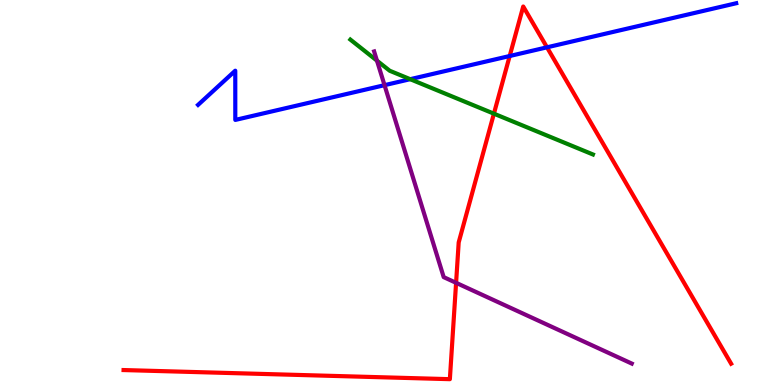[{'lines': ['blue', 'red'], 'intersections': [{'x': 6.58, 'y': 8.55}, {'x': 7.06, 'y': 8.77}]}, {'lines': ['green', 'red'], 'intersections': [{'x': 6.37, 'y': 7.05}]}, {'lines': ['purple', 'red'], 'intersections': [{'x': 5.88, 'y': 2.65}]}, {'lines': ['blue', 'green'], 'intersections': [{'x': 5.29, 'y': 7.94}]}, {'lines': ['blue', 'purple'], 'intersections': [{'x': 4.96, 'y': 7.79}]}, {'lines': ['green', 'purple'], 'intersections': [{'x': 4.86, 'y': 8.42}]}]